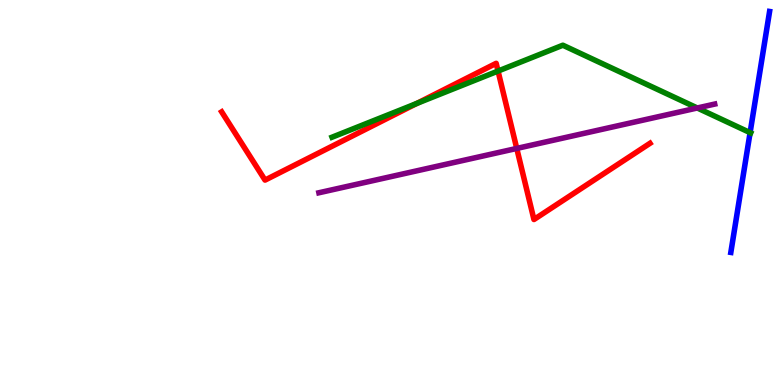[{'lines': ['blue', 'red'], 'intersections': []}, {'lines': ['green', 'red'], 'intersections': [{'x': 5.38, 'y': 7.31}, {'x': 6.43, 'y': 8.15}]}, {'lines': ['purple', 'red'], 'intersections': [{'x': 6.67, 'y': 6.14}]}, {'lines': ['blue', 'green'], 'intersections': [{'x': 9.68, 'y': 6.55}]}, {'lines': ['blue', 'purple'], 'intersections': []}, {'lines': ['green', 'purple'], 'intersections': [{'x': 9.0, 'y': 7.2}]}]